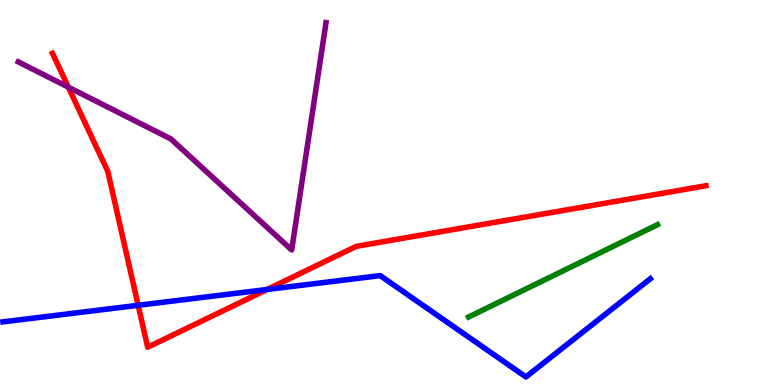[{'lines': ['blue', 'red'], 'intersections': [{'x': 1.78, 'y': 2.07}, {'x': 3.45, 'y': 2.48}]}, {'lines': ['green', 'red'], 'intersections': []}, {'lines': ['purple', 'red'], 'intersections': [{'x': 0.882, 'y': 7.74}]}, {'lines': ['blue', 'green'], 'intersections': []}, {'lines': ['blue', 'purple'], 'intersections': []}, {'lines': ['green', 'purple'], 'intersections': []}]